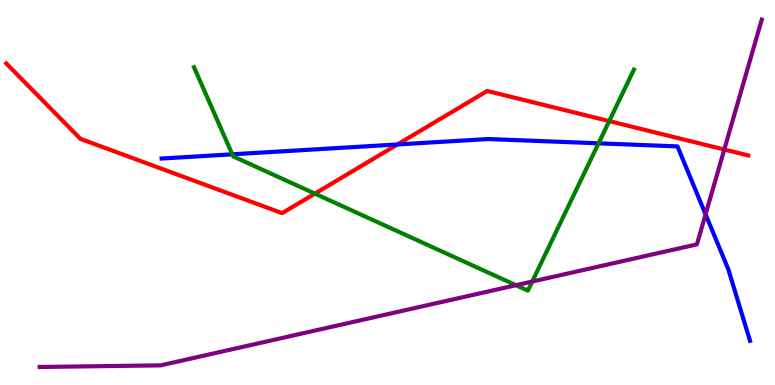[{'lines': ['blue', 'red'], 'intersections': [{'x': 5.13, 'y': 6.25}]}, {'lines': ['green', 'red'], 'intersections': [{'x': 4.06, 'y': 4.97}, {'x': 7.86, 'y': 6.85}]}, {'lines': ['purple', 'red'], 'intersections': [{'x': 9.35, 'y': 6.12}]}, {'lines': ['blue', 'green'], 'intersections': [{'x': 3.0, 'y': 5.99}, {'x': 7.72, 'y': 6.28}]}, {'lines': ['blue', 'purple'], 'intersections': [{'x': 9.1, 'y': 4.43}]}, {'lines': ['green', 'purple'], 'intersections': [{'x': 6.66, 'y': 2.59}, {'x': 6.87, 'y': 2.69}]}]